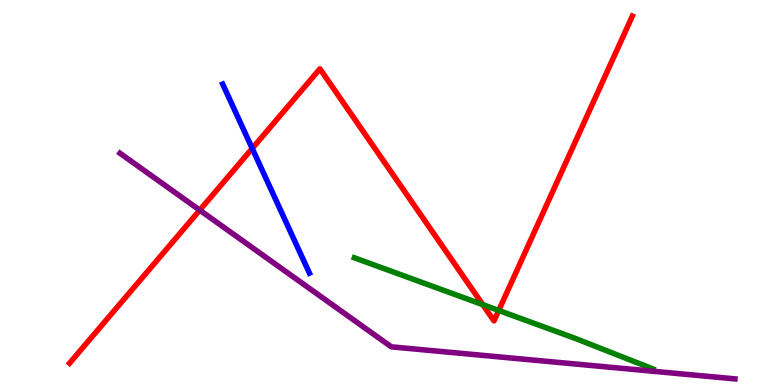[{'lines': ['blue', 'red'], 'intersections': [{'x': 3.25, 'y': 6.14}]}, {'lines': ['green', 'red'], 'intersections': [{'x': 6.23, 'y': 2.09}, {'x': 6.44, 'y': 1.94}]}, {'lines': ['purple', 'red'], 'intersections': [{'x': 2.58, 'y': 4.54}]}, {'lines': ['blue', 'green'], 'intersections': []}, {'lines': ['blue', 'purple'], 'intersections': []}, {'lines': ['green', 'purple'], 'intersections': []}]